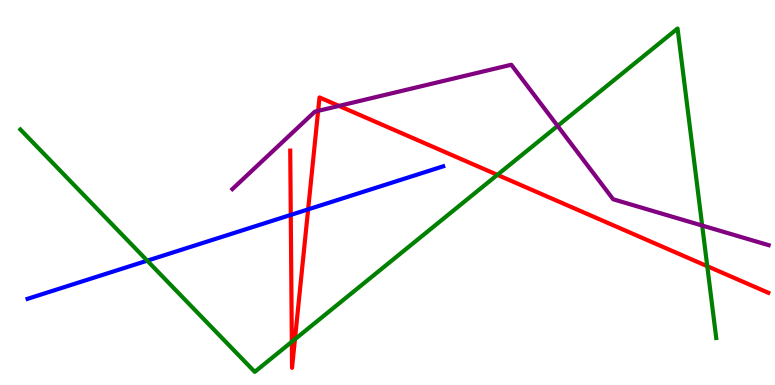[{'lines': ['blue', 'red'], 'intersections': [{'x': 3.75, 'y': 4.42}, {'x': 3.98, 'y': 4.56}]}, {'lines': ['green', 'red'], 'intersections': [{'x': 3.77, 'y': 1.12}, {'x': 3.81, 'y': 1.19}, {'x': 6.42, 'y': 5.46}, {'x': 9.13, 'y': 3.09}]}, {'lines': ['purple', 'red'], 'intersections': [{'x': 4.1, 'y': 7.12}, {'x': 4.37, 'y': 7.25}]}, {'lines': ['blue', 'green'], 'intersections': [{'x': 1.9, 'y': 3.23}]}, {'lines': ['blue', 'purple'], 'intersections': []}, {'lines': ['green', 'purple'], 'intersections': [{'x': 7.2, 'y': 6.73}, {'x': 9.06, 'y': 4.14}]}]